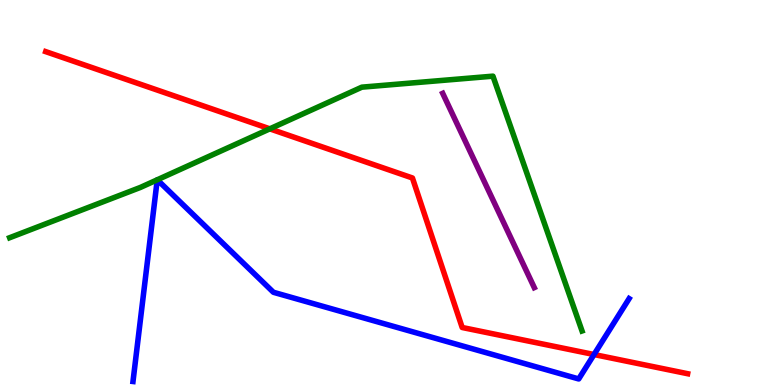[{'lines': ['blue', 'red'], 'intersections': [{'x': 7.67, 'y': 0.792}]}, {'lines': ['green', 'red'], 'intersections': [{'x': 3.48, 'y': 6.65}]}, {'lines': ['purple', 'red'], 'intersections': []}, {'lines': ['blue', 'green'], 'intersections': [{'x': 2.03, 'y': 5.33}, {'x': 2.03, 'y': 5.33}]}, {'lines': ['blue', 'purple'], 'intersections': []}, {'lines': ['green', 'purple'], 'intersections': []}]